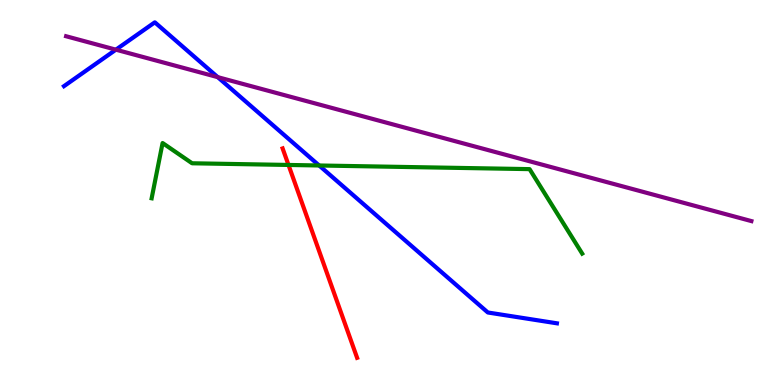[{'lines': ['blue', 'red'], 'intersections': []}, {'lines': ['green', 'red'], 'intersections': [{'x': 3.72, 'y': 5.72}]}, {'lines': ['purple', 'red'], 'intersections': []}, {'lines': ['blue', 'green'], 'intersections': [{'x': 4.12, 'y': 5.7}]}, {'lines': ['blue', 'purple'], 'intersections': [{'x': 1.5, 'y': 8.71}, {'x': 2.81, 'y': 8.0}]}, {'lines': ['green', 'purple'], 'intersections': []}]